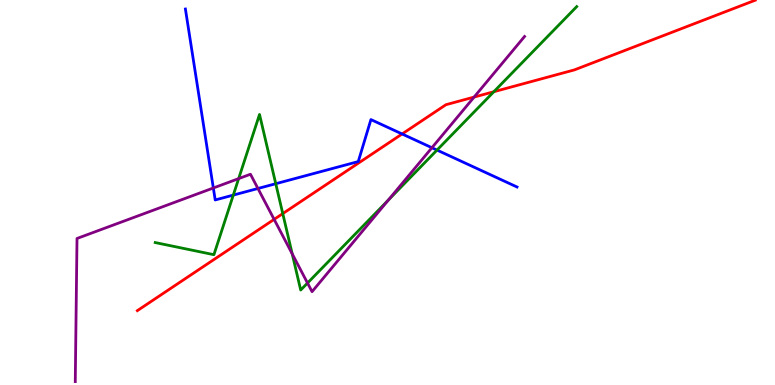[{'lines': ['blue', 'red'], 'intersections': [{'x': 5.19, 'y': 6.52}]}, {'lines': ['green', 'red'], 'intersections': [{'x': 3.65, 'y': 4.45}, {'x': 6.37, 'y': 7.62}]}, {'lines': ['purple', 'red'], 'intersections': [{'x': 3.54, 'y': 4.3}, {'x': 6.12, 'y': 7.48}]}, {'lines': ['blue', 'green'], 'intersections': [{'x': 3.01, 'y': 4.93}, {'x': 3.56, 'y': 5.23}, {'x': 5.64, 'y': 6.1}]}, {'lines': ['blue', 'purple'], 'intersections': [{'x': 2.75, 'y': 5.12}, {'x': 3.33, 'y': 5.1}, {'x': 5.57, 'y': 6.16}]}, {'lines': ['green', 'purple'], 'intersections': [{'x': 3.08, 'y': 5.36}, {'x': 3.77, 'y': 3.41}, {'x': 3.97, 'y': 2.65}, {'x': 5.01, 'y': 4.8}]}]